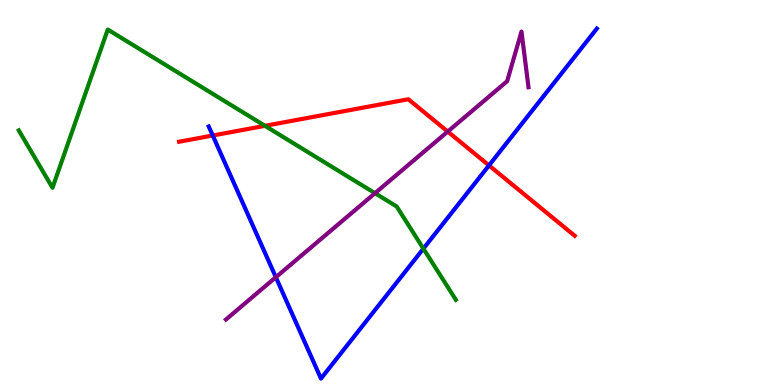[{'lines': ['blue', 'red'], 'intersections': [{'x': 2.75, 'y': 6.48}, {'x': 6.31, 'y': 5.7}]}, {'lines': ['green', 'red'], 'intersections': [{'x': 3.42, 'y': 6.73}]}, {'lines': ['purple', 'red'], 'intersections': [{'x': 5.78, 'y': 6.58}]}, {'lines': ['blue', 'green'], 'intersections': [{'x': 5.46, 'y': 3.54}]}, {'lines': ['blue', 'purple'], 'intersections': [{'x': 3.56, 'y': 2.8}]}, {'lines': ['green', 'purple'], 'intersections': [{'x': 4.84, 'y': 4.98}]}]